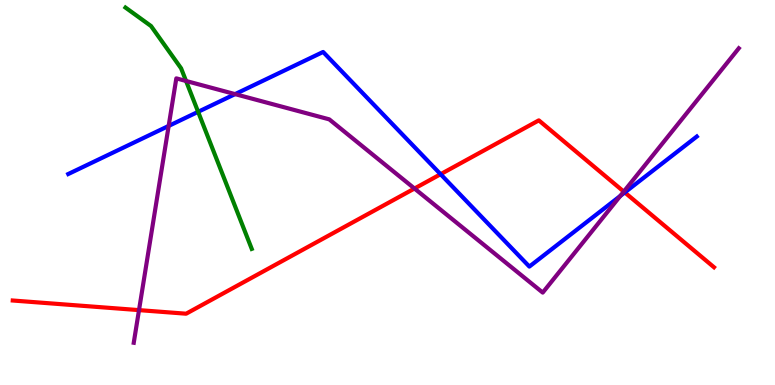[{'lines': ['blue', 'red'], 'intersections': [{'x': 5.69, 'y': 5.48}, {'x': 8.06, 'y': 5.0}]}, {'lines': ['green', 'red'], 'intersections': []}, {'lines': ['purple', 'red'], 'intersections': [{'x': 1.79, 'y': 1.94}, {'x': 5.35, 'y': 5.1}, {'x': 8.05, 'y': 5.02}]}, {'lines': ['blue', 'green'], 'intersections': [{'x': 2.56, 'y': 7.1}]}, {'lines': ['blue', 'purple'], 'intersections': [{'x': 2.18, 'y': 6.73}, {'x': 3.03, 'y': 7.56}, {'x': 8.0, 'y': 4.91}]}, {'lines': ['green', 'purple'], 'intersections': [{'x': 2.4, 'y': 7.9}]}]